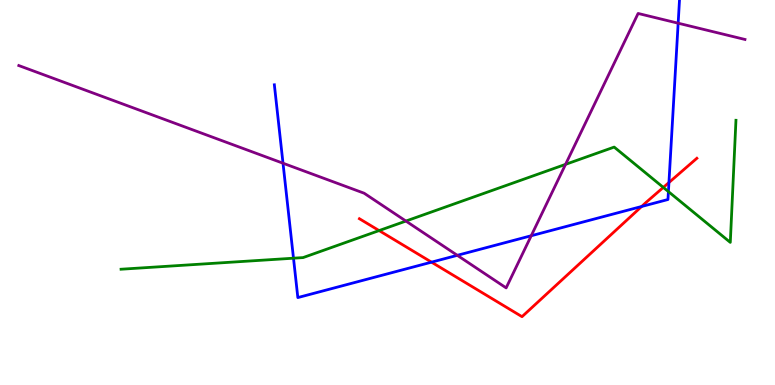[{'lines': ['blue', 'red'], 'intersections': [{'x': 5.57, 'y': 3.19}, {'x': 8.28, 'y': 4.64}, {'x': 8.63, 'y': 5.26}]}, {'lines': ['green', 'red'], 'intersections': [{'x': 4.89, 'y': 4.01}, {'x': 8.56, 'y': 5.13}]}, {'lines': ['purple', 'red'], 'intersections': []}, {'lines': ['blue', 'green'], 'intersections': [{'x': 3.79, 'y': 3.29}, {'x': 8.62, 'y': 5.02}]}, {'lines': ['blue', 'purple'], 'intersections': [{'x': 3.65, 'y': 5.76}, {'x': 5.9, 'y': 3.37}, {'x': 6.85, 'y': 3.88}, {'x': 8.75, 'y': 9.4}]}, {'lines': ['green', 'purple'], 'intersections': [{'x': 5.24, 'y': 4.26}, {'x': 7.3, 'y': 5.73}]}]